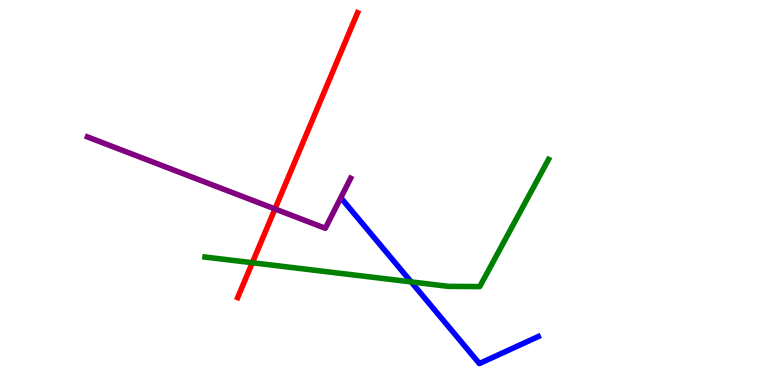[{'lines': ['blue', 'red'], 'intersections': []}, {'lines': ['green', 'red'], 'intersections': [{'x': 3.26, 'y': 3.18}]}, {'lines': ['purple', 'red'], 'intersections': [{'x': 3.55, 'y': 4.57}]}, {'lines': ['blue', 'green'], 'intersections': [{'x': 5.31, 'y': 2.68}]}, {'lines': ['blue', 'purple'], 'intersections': []}, {'lines': ['green', 'purple'], 'intersections': []}]